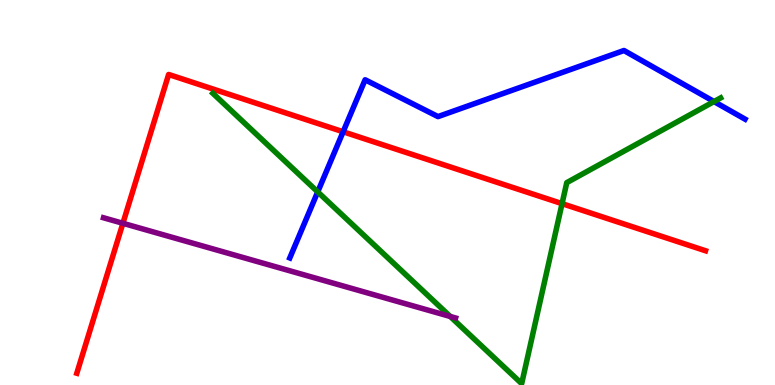[{'lines': ['blue', 'red'], 'intersections': [{'x': 4.43, 'y': 6.58}]}, {'lines': ['green', 'red'], 'intersections': [{'x': 7.25, 'y': 4.71}]}, {'lines': ['purple', 'red'], 'intersections': [{'x': 1.59, 'y': 4.2}]}, {'lines': ['blue', 'green'], 'intersections': [{'x': 4.1, 'y': 5.02}, {'x': 9.21, 'y': 7.36}]}, {'lines': ['blue', 'purple'], 'intersections': []}, {'lines': ['green', 'purple'], 'intersections': [{'x': 5.81, 'y': 1.78}]}]